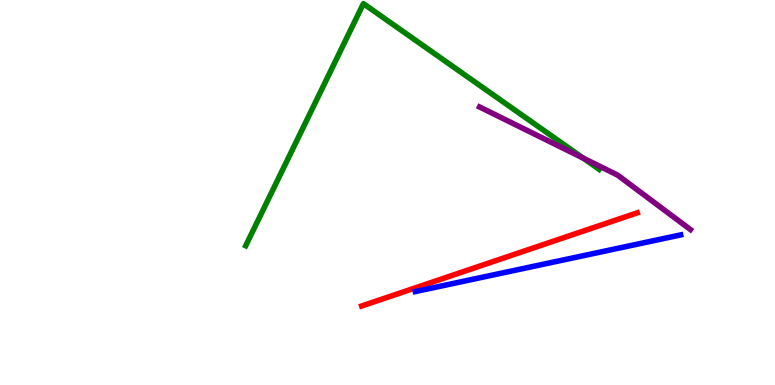[{'lines': ['blue', 'red'], 'intersections': []}, {'lines': ['green', 'red'], 'intersections': []}, {'lines': ['purple', 'red'], 'intersections': []}, {'lines': ['blue', 'green'], 'intersections': []}, {'lines': ['blue', 'purple'], 'intersections': []}, {'lines': ['green', 'purple'], 'intersections': [{'x': 7.52, 'y': 5.89}]}]